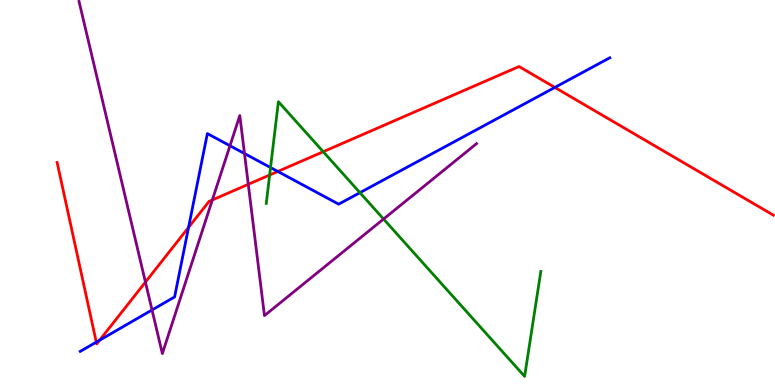[{'lines': ['blue', 'red'], 'intersections': [{'x': 1.24, 'y': 1.11}, {'x': 1.29, 'y': 1.16}, {'x': 2.43, 'y': 4.09}, {'x': 3.58, 'y': 5.55}, {'x': 7.16, 'y': 7.73}]}, {'lines': ['green', 'red'], 'intersections': [{'x': 3.48, 'y': 5.45}, {'x': 4.17, 'y': 6.06}]}, {'lines': ['purple', 'red'], 'intersections': [{'x': 1.88, 'y': 2.67}, {'x': 2.74, 'y': 4.81}, {'x': 3.2, 'y': 5.21}]}, {'lines': ['blue', 'green'], 'intersections': [{'x': 3.49, 'y': 5.65}, {'x': 4.64, 'y': 5.0}]}, {'lines': ['blue', 'purple'], 'intersections': [{'x': 1.96, 'y': 1.95}, {'x': 2.97, 'y': 6.21}, {'x': 3.15, 'y': 6.01}]}, {'lines': ['green', 'purple'], 'intersections': [{'x': 4.95, 'y': 4.31}]}]